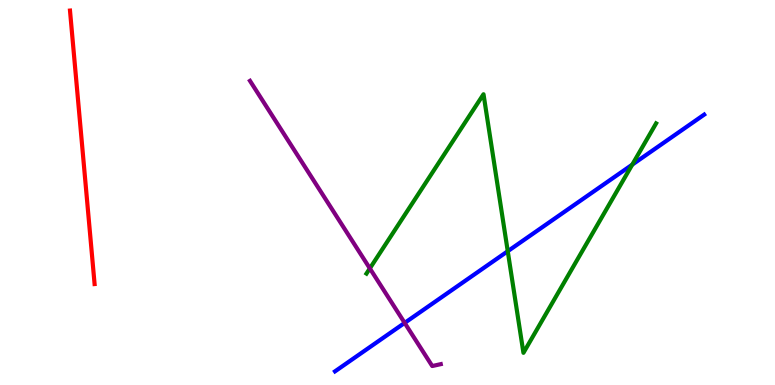[{'lines': ['blue', 'red'], 'intersections': []}, {'lines': ['green', 'red'], 'intersections': []}, {'lines': ['purple', 'red'], 'intersections': []}, {'lines': ['blue', 'green'], 'intersections': [{'x': 6.55, 'y': 3.47}, {'x': 8.16, 'y': 5.72}]}, {'lines': ['blue', 'purple'], 'intersections': [{'x': 5.22, 'y': 1.61}]}, {'lines': ['green', 'purple'], 'intersections': [{'x': 4.77, 'y': 3.03}]}]